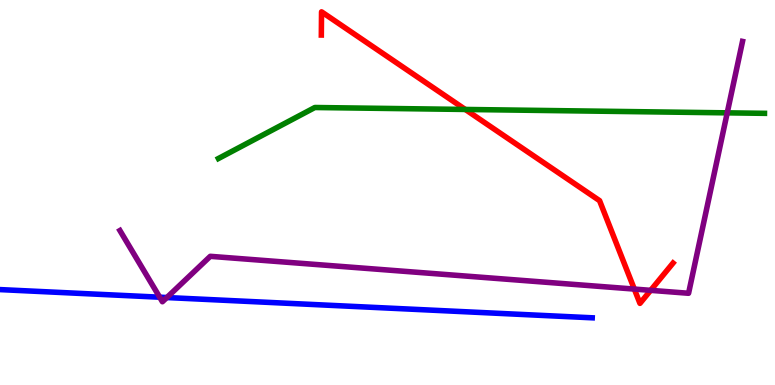[{'lines': ['blue', 'red'], 'intersections': []}, {'lines': ['green', 'red'], 'intersections': [{'x': 6.0, 'y': 7.16}]}, {'lines': ['purple', 'red'], 'intersections': [{'x': 8.18, 'y': 2.49}, {'x': 8.4, 'y': 2.46}]}, {'lines': ['blue', 'green'], 'intersections': []}, {'lines': ['blue', 'purple'], 'intersections': [{'x': 2.06, 'y': 2.28}, {'x': 2.15, 'y': 2.27}]}, {'lines': ['green', 'purple'], 'intersections': [{'x': 9.38, 'y': 7.07}]}]